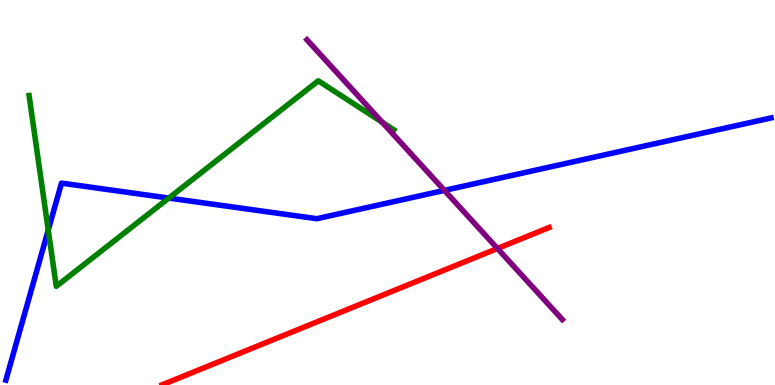[{'lines': ['blue', 'red'], 'intersections': []}, {'lines': ['green', 'red'], 'intersections': []}, {'lines': ['purple', 'red'], 'intersections': [{'x': 6.42, 'y': 3.55}]}, {'lines': ['blue', 'green'], 'intersections': [{'x': 0.623, 'y': 4.02}, {'x': 2.18, 'y': 4.86}]}, {'lines': ['blue', 'purple'], 'intersections': [{'x': 5.73, 'y': 5.05}]}, {'lines': ['green', 'purple'], 'intersections': [{'x': 4.93, 'y': 6.83}]}]